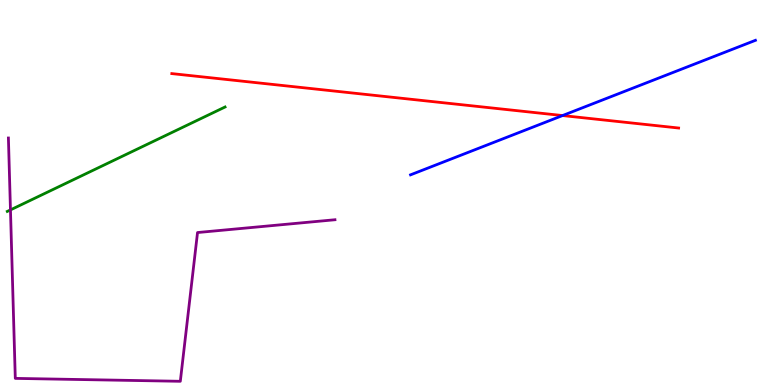[{'lines': ['blue', 'red'], 'intersections': [{'x': 7.26, 'y': 7.0}]}, {'lines': ['green', 'red'], 'intersections': []}, {'lines': ['purple', 'red'], 'intersections': []}, {'lines': ['blue', 'green'], 'intersections': []}, {'lines': ['blue', 'purple'], 'intersections': []}, {'lines': ['green', 'purple'], 'intersections': [{'x': 0.135, 'y': 4.55}]}]